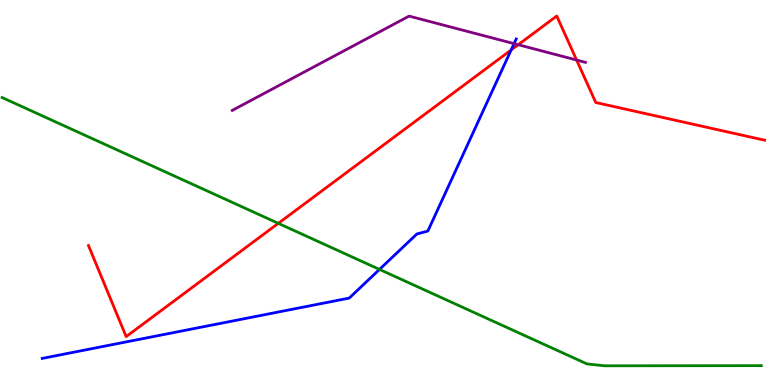[{'lines': ['blue', 'red'], 'intersections': [{'x': 6.6, 'y': 8.7}]}, {'lines': ['green', 'red'], 'intersections': [{'x': 3.59, 'y': 4.2}]}, {'lines': ['purple', 'red'], 'intersections': [{'x': 6.69, 'y': 8.84}, {'x': 7.44, 'y': 8.44}]}, {'lines': ['blue', 'green'], 'intersections': [{'x': 4.9, 'y': 3.0}]}, {'lines': ['blue', 'purple'], 'intersections': [{'x': 6.63, 'y': 8.87}]}, {'lines': ['green', 'purple'], 'intersections': []}]